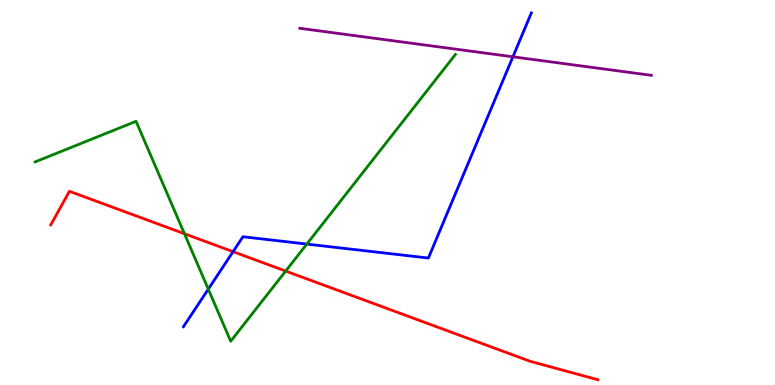[{'lines': ['blue', 'red'], 'intersections': [{'x': 3.01, 'y': 3.46}]}, {'lines': ['green', 'red'], 'intersections': [{'x': 2.38, 'y': 3.93}, {'x': 3.69, 'y': 2.96}]}, {'lines': ['purple', 'red'], 'intersections': []}, {'lines': ['blue', 'green'], 'intersections': [{'x': 2.69, 'y': 2.49}, {'x': 3.96, 'y': 3.66}]}, {'lines': ['blue', 'purple'], 'intersections': [{'x': 6.62, 'y': 8.52}]}, {'lines': ['green', 'purple'], 'intersections': []}]